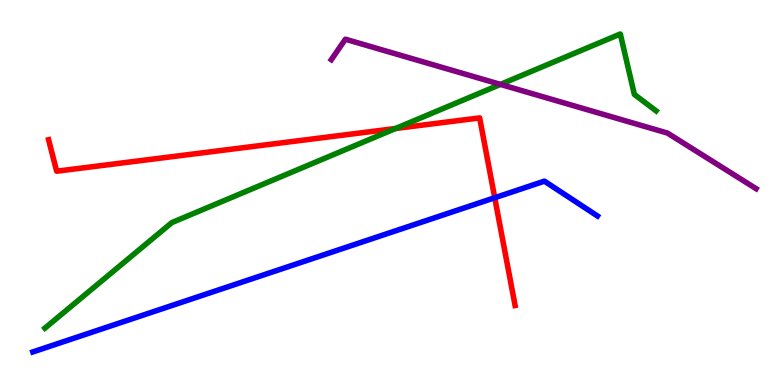[{'lines': ['blue', 'red'], 'intersections': [{'x': 6.38, 'y': 4.86}]}, {'lines': ['green', 'red'], 'intersections': [{'x': 5.1, 'y': 6.66}]}, {'lines': ['purple', 'red'], 'intersections': []}, {'lines': ['blue', 'green'], 'intersections': []}, {'lines': ['blue', 'purple'], 'intersections': []}, {'lines': ['green', 'purple'], 'intersections': [{'x': 6.46, 'y': 7.81}]}]